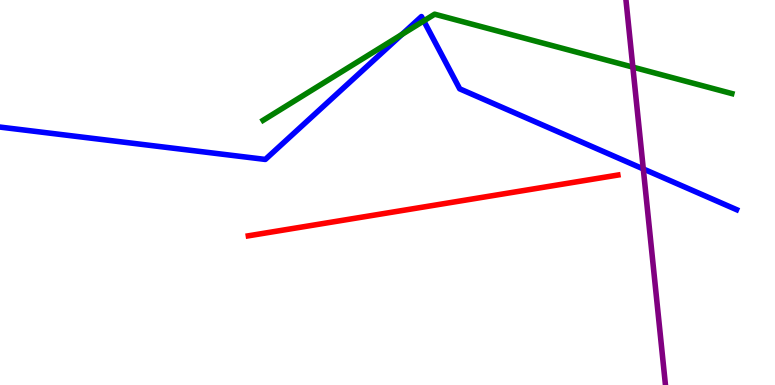[{'lines': ['blue', 'red'], 'intersections': []}, {'lines': ['green', 'red'], 'intersections': []}, {'lines': ['purple', 'red'], 'intersections': []}, {'lines': ['blue', 'green'], 'intersections': [{'x': 5.19, 'y': 9.11}, {'x': 5.47, 'y': 9.46}]}, {'lines': ['blue', 'purple'], 'intersections': [{'x': 8.3, 'y': 5.61}]}, {'lines': ['green', 'purple'], 'intersections': [{'x': 8.17, 'y': 8.26}]}]